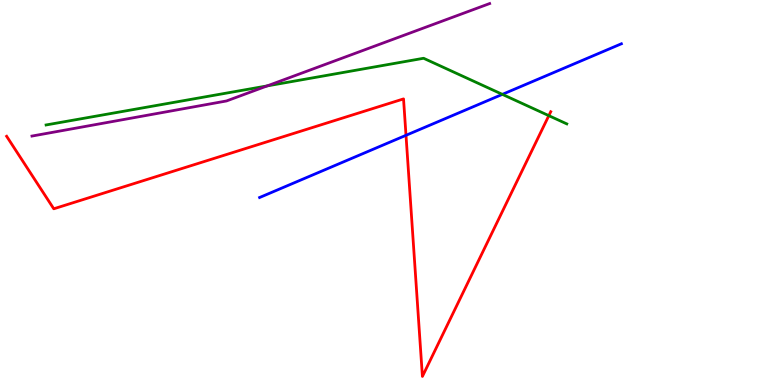[{'lines': ['blue', 'red'], 'intersections': [{'x': 5.24, 'y': 6.49}]}, {'lines': ['green', 'red'], 'intersections': [{'x': 7.08, 'y': 7.0}]}, {'lines': ['purple', 'red'], 'intersections': []}, {'lines': ['blue', 'green'], 'intersections': [{'x': 6.48, 'y': 7.55}]}, {'lines': ['blue', 'purple'], 'intersections': []}, {'lines': ['green', 'purple'], 'intersections': [{'x': 3.45, 'y': 7.77}]}]